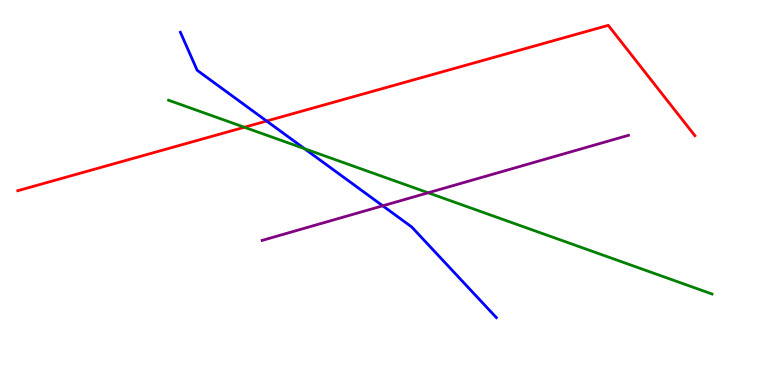[{'lines': ['blue', 'red'], 'intersections': [{'x': 3.44, 'y': 6.86}]}, {'lines': ['green', 'red'], 'intersections': [{'x': 3.15, 'y': 6.69}]}, {'lines': ['purple', 'red'], 'intersections': []}, {'lines': ['blue', 'green'], 'intersections': [{'x': 3.93, 'y': 6.14}]}, {'lines': ['blue', 'purple'], 'intersections': [{'x': 4.94, 'y': 4.65}]}, {'lines': ['green', 'purple'], 'intersections': [{'x': 5.52, 'y': 4.99}]}]